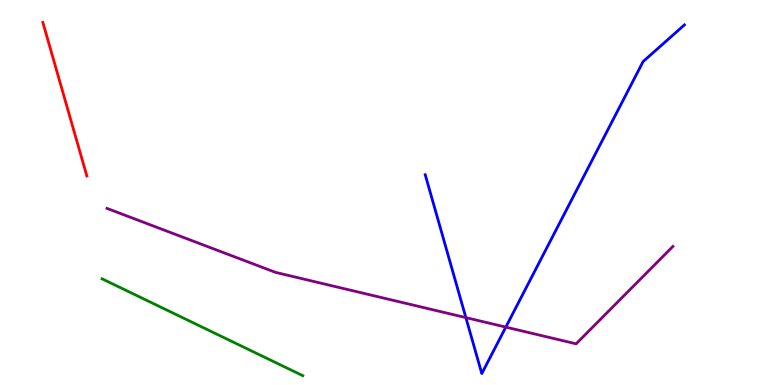[{'lines': ['blue', 'red'], 'intersections': []}, {'lines': ['green', 'red'], 'intersections': []}, {'lines': ['purple', 'red'], 'intersections': []}, {'lines': ['blue', 'green'], 'intersections': []}, {'lines': ['blue', 'purple'], 'intersections': [{'x': 6.01, 'y': 1.75}, {'x': 6.53, 'y': 1.5}]}, {'lines': ['green', 'purple'], 'intersections': []}]